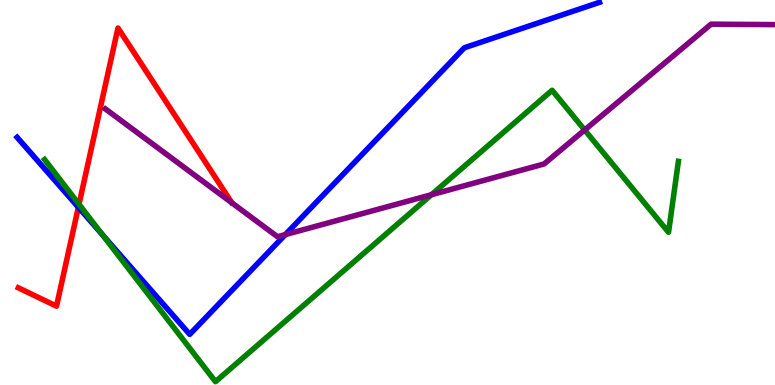[{'lines': ['blue', 'red'], 'intersections': [{'x': 1.01, 'y': 4.62}]}, {'lines': ['green', 'red'], 'intersections': [{'x': 1.02, 'y': 4.69}]}, {'lines': ['purple', 'red'], 'intersections': []}, {'lines': ['blue', 'green'], 'intersections': [{'x': 1.32, 'y': 3.9}]}, {'lines': ['blue', 'purple'], 'intersections': [{'x': 3.68, 'y': 3.91}]}, {'lines': ['green', 'purple'], 'intersections': [{'x': 5.57, 'y': 4.94}, {'x': 7.54, 'y': 6.62}]}]